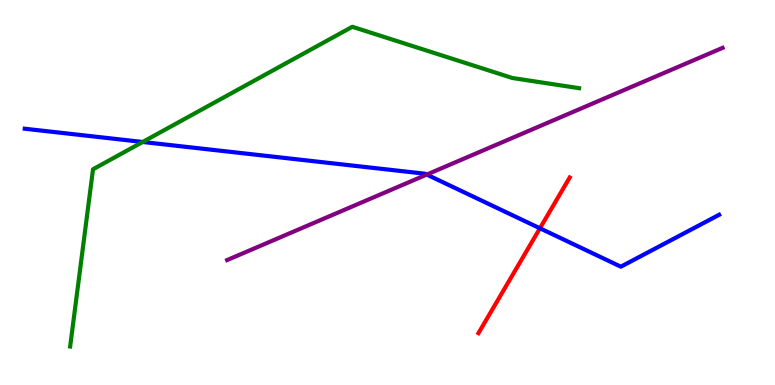[{'lines': ['blue', 'red'], 'intersections': [{'x': 6.97, 'y': 4.07}]}, {'lines': ['green', 'red'], 'intersections': []}, {'lines': ['purple', 'red'], 'intersections': []}, {'lines': ['blue', 'green'], 'intersections': [{'x': 1.84, 'y': 6.31}]}, {'lines': ['blue', 'purple'], 'intersections': [{'x': 5.51, 'y': 5.47}]}, {'lines': ['green', 'purple'], 'intersections': []}]